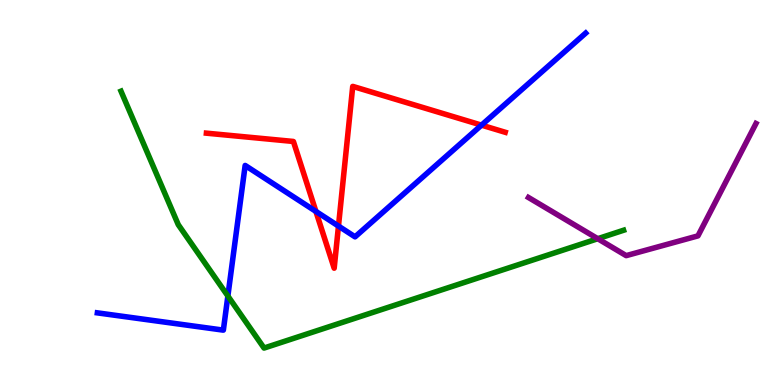[{'lines': ['blue', 'red'], 'intersections': [{'x': 4.08, 'y': 4.51}, {'x': 4.37, 'y': 4.13}, {'x': 6.21, 'y': 6.75}]}, {'lines': ['green', 'red'], 'intersections': []}, {'lines': ['purple', 'red'], 'intersections': []}, {'lines': ['blue', 'green'], 'intersections': [{'x': 2.94, 'y': 2.31}]}, {'lines': ['blue', 'purple'], 'intersections': []}, {'lines': ['green', 'purple'], 'intersections': [{'x': 7.71, 'y': 3.8}]}]